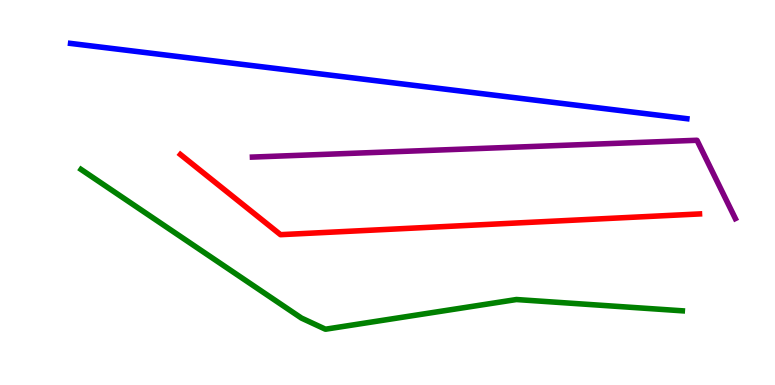[{'lines': ['blue', 'red'], 'intersections': []}, {'lines': ['green', 'red'], 'intersections': []}, {'lines': ['purple', 'red'], 'intersections': []}, {'lines': ['blue', 'green'], 'intersections': []}, {'lines': ['blue', 'purple'], 'intersections': []}, {'lines': ['green', 'purple'], 'intersections': []}]